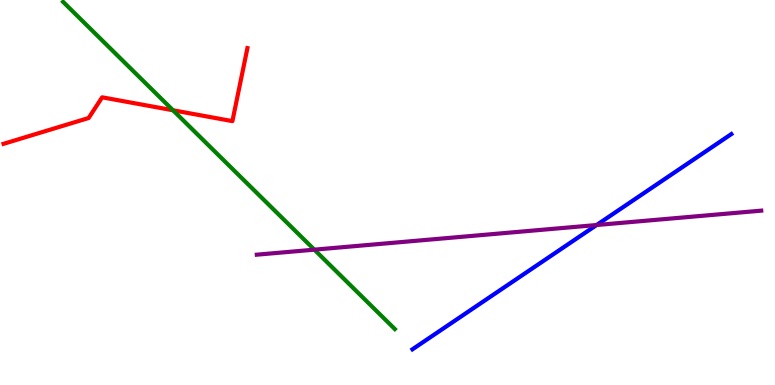[{'lines': ['blue', 'red'], 'intersections': []}, {'lines': ['green', 'red'], 'intersections': [{'x': 2.23, 'y': 7.14}]}, {'lines': ['purple', 'red'], 'intersections': []}, {'lines': ['blue', 'green'], 'intersections': []}, {'lines': ['blue', 'purple'], 'intersections': [{'x': 7.7, 'y': 4.16}]}, {'lines': ['green', 'purple'], 'intersections': [{'x': 4.06, 'y': 3.52}]}]